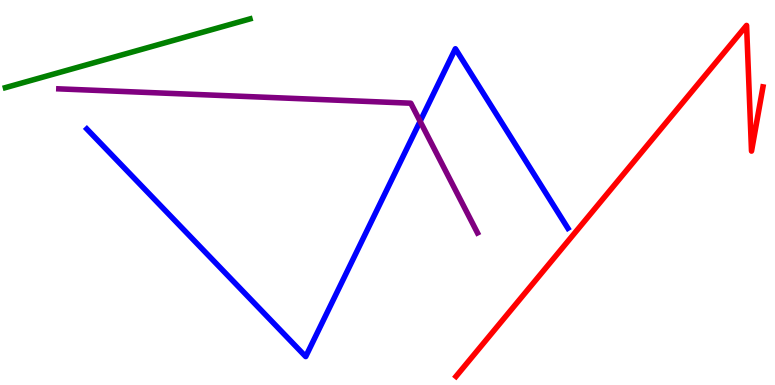[{'lines': ['blue', 'red'], 'intersections': []}, {'lines': ['green', 'red'], 'intersections': []}, {'lines': ['purple', 'red'], 'intersections': []}, {'lines': ['blue', 'green'], 'intersections': []}, {'lines': ['blue', 'purple'], 'intersections': [{'x': 5.42, 'y': 6.85}]}, {'lines': ['green', 'purple'], 'intersections': []}]